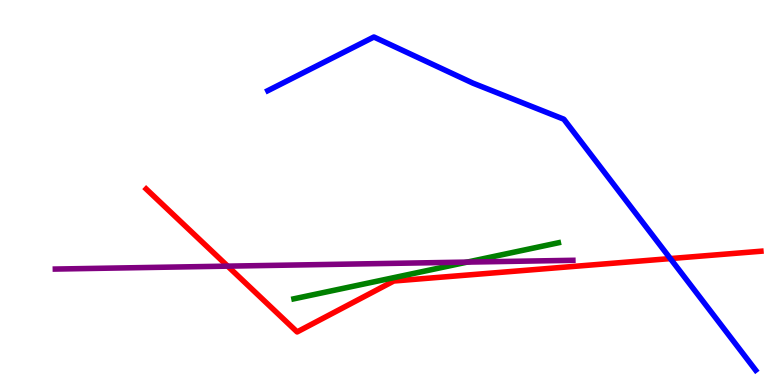[{'lines': ['blue', 'red'], 'intersections': [{'x': 8.65, 'y': 3.28}]}, {'lines': ['green', 'red'], 'intersections': []}, {'lines': ['purple', 'red'], 'intersections': [{'x': 2.94, 'y': 3.09}]}, {'lines': ['blue', 'green'], 'intersections': []}, {'lines': ['blue', 'purple'], 'intersections': []}, {'lines': ['green', 'purple'], 'intersections': [{'x': 6.03, 'y': 3.19}]}]